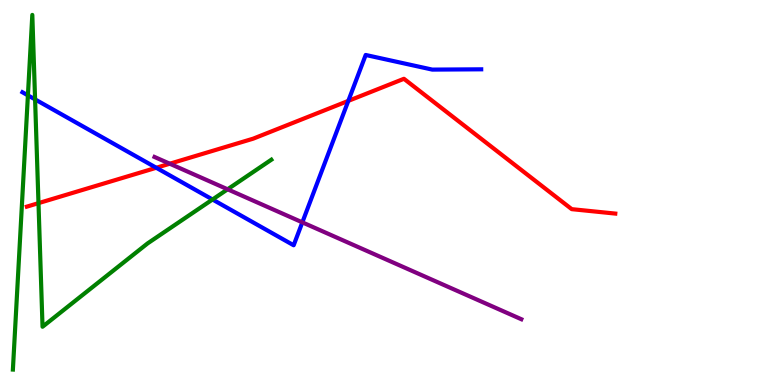[{'lines': ['blue', 'red'], 'intersections': [{'x': 2.02, 'y': 5.64}, {'x': 4.49, 'y': 7.38}]}, {'lines': ['green', 'red'], 'intersections': [{'x': 0.497, 'y': 4.72}]}, {'lines': ['purple', 'red'], 'intersections': [{'x': 2.19, 'y': 5.75}]}, {'lines': ['blue', 'green'], 'intersections': [{'x': 0.36, 'y': 7.52}, {'x': 0.453, 'y': 7.42}, {'x': 2.74, 'y': 4.82}]}, {'lines': ['blue', 'purple'], 'intersections': [{'x': 3.9, 'y': 4.22}]}, {'lines': ['green', 'purple'], 'intersections': [{'x': 2.94, 'y': 5.08}]}]